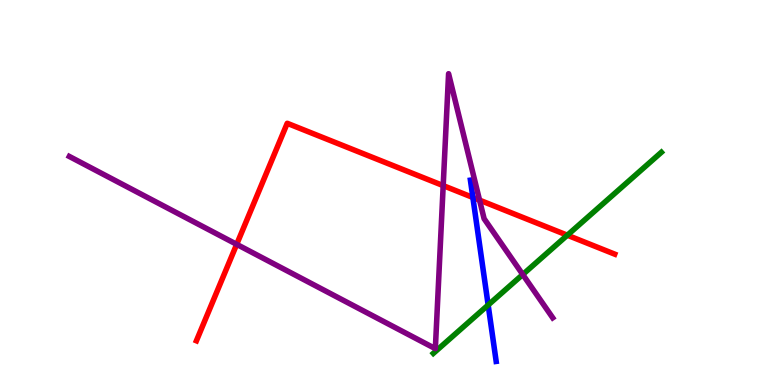[{'lines': ['blue', 'red'], 'intersections': [{'x': 6.1, 'y': 4.87}]}, {'lines': ['green', 'red'], 'intersections': [{'x': 7.32, 'y': 3.89}]}, {'lines': ['purple', 'red'], 'intersections': [{'x': 3.05, 'y': 3.65}, {'x': 5.72, 'y': 5.18}, {'x': 6.19, 'y': 4.8}]}, {'lines': ['blue', 'green'], 'intersections': [{'x': 6.3, 'y': 2.08}]}, {'lines': ['blue', 'purple'], 'intersections': []}, {'lines': ['green', 'purple'], 'intersections': [{'x': 6.75, 'y': 2.87}]}]